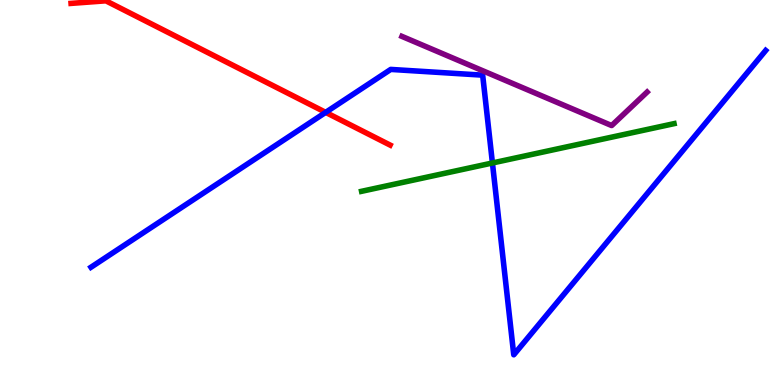[{'lines': ['blue', 'red'], 'intersections': [{'x': 4.2, 'y': 7.08}]}, {'lines': ['green', 'red'], 'intersections': []}, {'lines': ['purple', 'red'], 'intersections': []}, {'lines': ['blue', 'green'], 'intersections': [{'x': 6.35, 'y': 5.77}]}, {'lines': ['blue', 'purple'], 'intersections': []}, {'lines': ['green', 'purple'], 'intersections': []}]